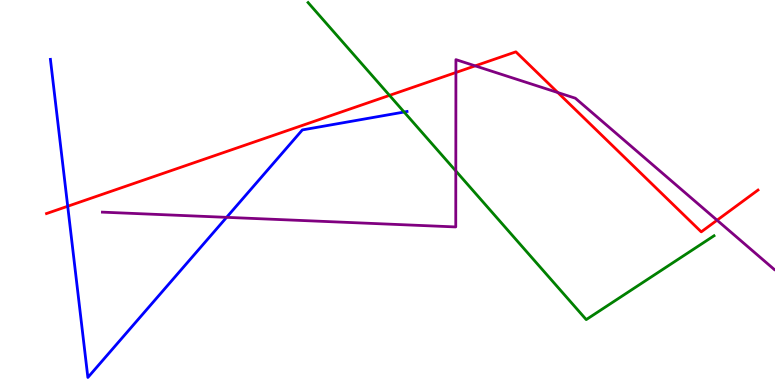[{'lines': ['blue', 'red'], 'intersections': [{'x': 0.874, 'y': 4.64}]}, {'lines': ['green', 'red'], 'intersections': [{'x': 5.03, 'y': 7.52}]}, {'lines': ['purple', 'red'], 'intersections': [{'x': 5.88, 'y': 8.12}, {'x': 6.13, 'y': 8.29}, {'x': 7.2, 'y': 7.6}, {'x': 9.25, 'y': 4.28}]}, {'lines': ['blue', 'green'], 'intersections': [{'x': 5.21, 'y': 7.09}]}, {'lines': ['blue', 'purple'], 'intersections': [{'x': 2.92, 'y': 4.35}]}, {'lines': ['green', 'purple'], 'intersections': [{'x': 5.88, 'y': 5.56}]}]